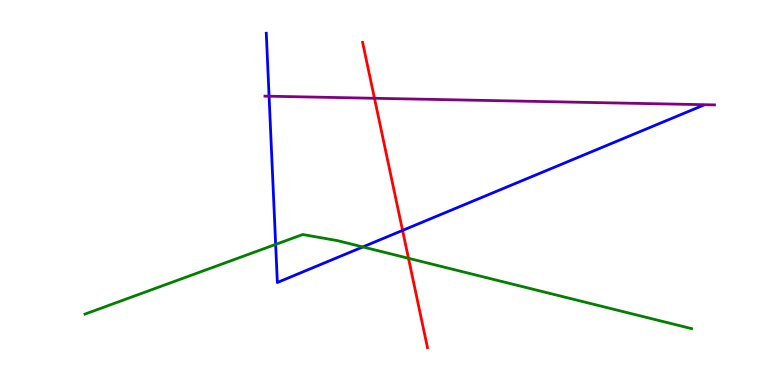[{'lines': ['blue', 'red'], 'intersections': [{'x': 5.19, 'y': 4.02}]}, {'lines': ['green', 'red'], 'intersections': [{'x': 5.27, 'y': 3.29}]}, {'lines': ['purple', 'red'], 'intersections': [{'x': 4.83, 'y': 7.45}]}, {'lines': ['blue', 'green'], 'intersections': [{'x': 3.56, 'y': 3.65}, {'x': 4.68, 'y': 3.59}]}, {'lines': ['blue', 'purple'], 'intersections': [{'x': 3.47, 'y': 7.5}]}, {'lines': ['green', 'purple'], 'intersections': []}]